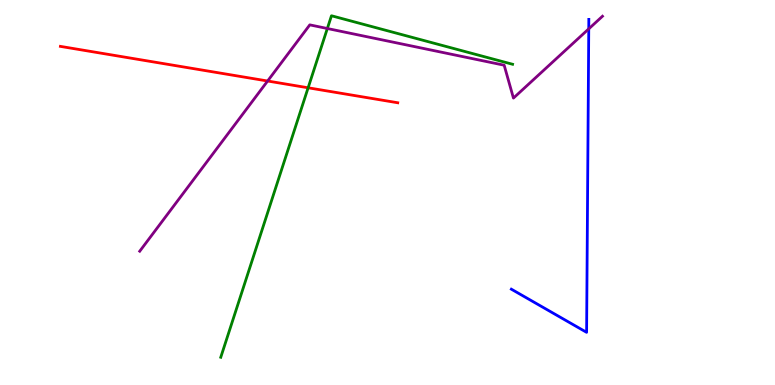[{'lines': ['blue', 'red'], 'intersections': []}, {'lines': ['green', 'red'], 'intersections': [{'x': 3.98, 'y': 7.72}]}, {'lines': ['purple', 'red'], 'intersections': [{'x': 3.45, 'y': 7.9}]}, {'lines': ['blue', 'green'], 'intersections': []}, {'lines': ['blue', 'purple'], 'intersections': [{'x': 7.6, 'y': 9.25}]}, {'lines': ['green', 'purple'], 'intersections': [{'x': 4.22, 'y': 9.26}]}]